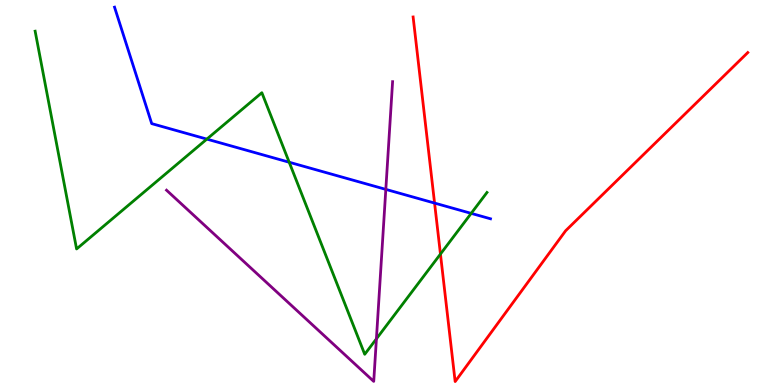[{'lines': ['blue', 'red'], 'intersections': [{'x': 5.61, 'y': 4.73}]}, {'lines': ['green', 'red'], 'intersections': [{'x': 5.68, 'y': 3.4}]}, {'lines': ['purple', 'red'], 'intersections': []}, {'lines': ['blue', 'green'], 'intersections': [{'x': 2.67, 'y': 6.39}, {'x': 3.73, 'y': 5.79}, {'x': 6.08, 'y': 4.46}]}, {'lines': ['blue', 'purple'], 'intersections': [{'x': 4.98, 'y': 5.08}]}, {'lines': ['green', 'purple'], 'intersections': [{'x': 4.86, 'y': 1.2}]}]